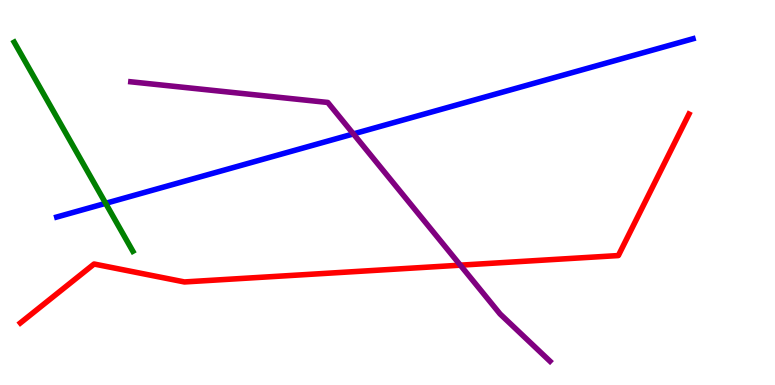[{'lines': ['blue', 'red'], 'intersections': []}, {'lines': ['green', 'red'], 'intersections': []}, {'lines': ['purple', 'red'], 'intersections': [{'x': 5.94, 'y': 3.11}]}, {'lines': ['blue', 'green'], 'intersections': [{'x': 1.36, 'y': 4.72}]}, {'lines': ['blue', 'purple'], 'intersections': [{'x': 4.56, 'y': 6.52}]}, {'lines': ['green', 'purple'], 'intersections': []}]